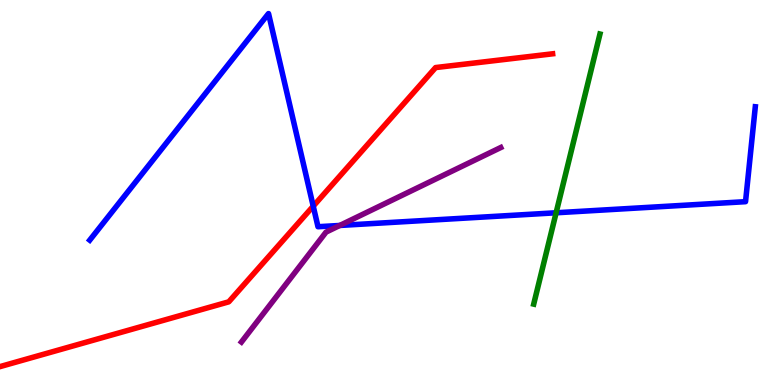[{'lines': ['blue', 'red'], 'intersections': [{'x': 4.04, 'y': 4.64}]}, {'lines': ['green', 'red'], 'intersections': []}, {'lines': ['purple', 'red'], 'intersections': []}, {'lines': ['blue', 'green'], 'intersections': [{'x': 7.18, 'y': 4.47}]}, {'lines': ['blue', 'purple'], 'intersections': [{'x': 4.38, 'y': 4.14}]}, {'lines': ['green', 'purple'], 'intersections': []}]